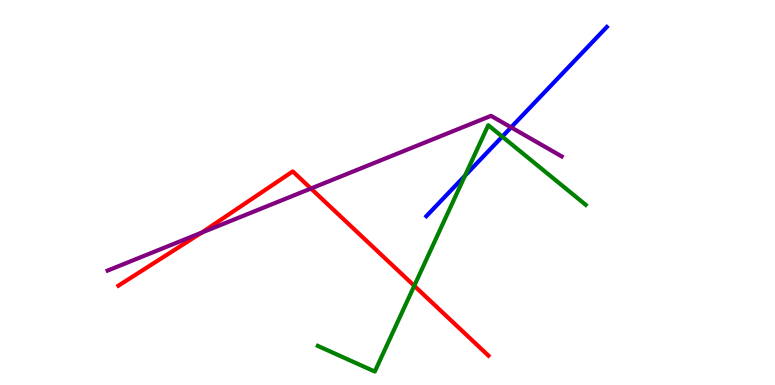[{'lines': ['blue', 'red'], 'intersections': []}, {'lines': ['green', 'red'], 'intersections': [{'x': 5.35, 'y': 2.58}]}, {'lines': ['purple', 'red'], 'intersections': [{'x': 2.6, 'y': 3.96}, {'x': 4.01, 'y': 5.1}]}, {'lines': ['blue', 'green'], 'intersections': [{'x': 6.0, 'y': 5.44}, {'x': 6.48, 'y': 6.45}]}, {'lines': ['blue', 'purple'], 'intersections': [{'x': 6.59, 'y': 6.69}]}, {'lines': ['green', 'purple'], 'intersections': []}]